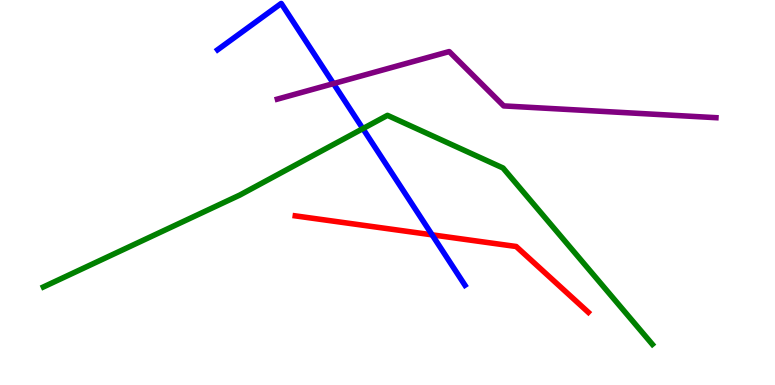[{'lines': ['blue', 'red'], 'intersections': [{'x': 5.58, 'y': 3.9}]}, {'lines': ['green', 'red'], 'intersections': []}, {'lines': ['purple', 'red'], 'intersections': []}, {'lines': ['blue', 'green'], 'intersections': [{'x': 4.68, 'y': 6.66}]}, {'lines': ['blue', 'purple'], 'intersections': [{'x': 4.3, 'y': 7.83}]}, {'lines': ['green', 'purple'], 'intersections': []}]